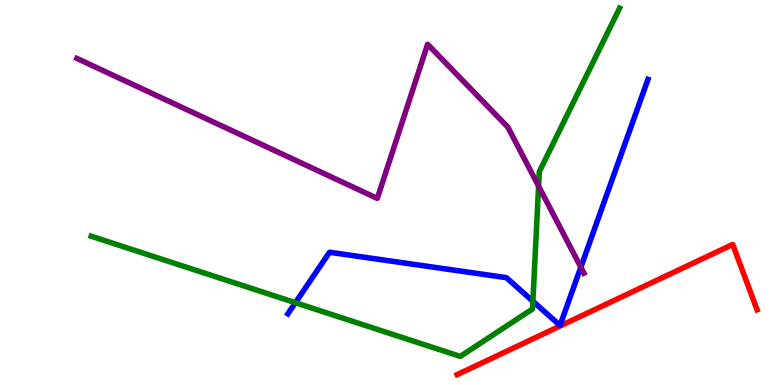[{'lines': ['blue', 'red'], 'intersections': []}, {'lines': ['green', 'red'], 'intersections': []}, {'lines': ['purple', 'red'], 'intersections': []}, {'lines': ['blue', 'green'], 'intersections': [{'x': 3.81, 'y': 2.14}, {'x': 6.88, 'y': 2.17}]}, {'lines': ['blue', 'purple'], 'intersections': [{'x': 7.49, 'y': 3.06}]}, {'lines': ['green', 'purple'], 'intersections': [{'x': 6.95, 'y': 5.17}]}]